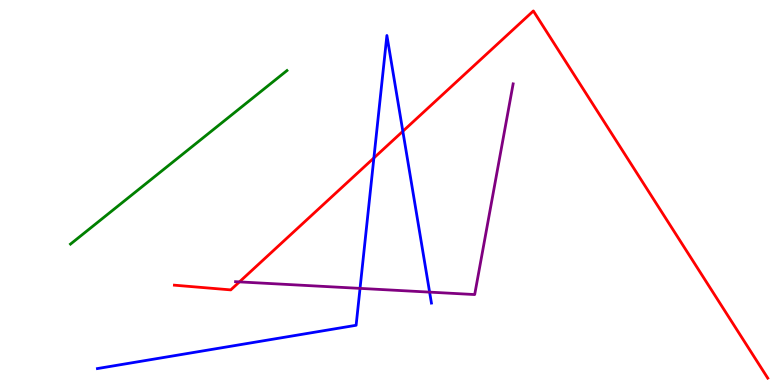[{'lines': ['blue', 'red'], 'intersections': [{'x': 4.82, 'y': 5.9}, {'x': 5.2, 'y': 6.59}]}, {'lines': ['green', 'red'], 'intersections': []}, {'lines': ['purple', 'red'], 'intersections': [{'x': 3.09, 'y': 2.68}]}, {'lines': ['blue', 'green'], 'intersections': []}, {'lines': ['blue', 'purple'], 'intersections': [{'x': 4.65, 'y': 2.51}, {'x': 5.54, 'y': 2.41}]}, {'lines': ['green', 'purple'], 'intersections': []}]